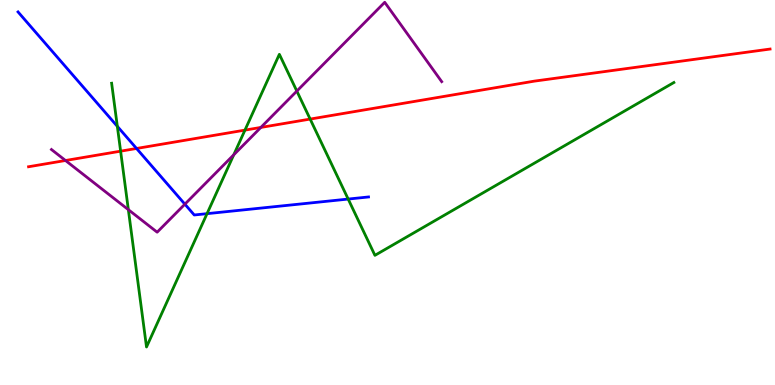[{'lines': ['blue', 'red'], 'intersections': [{'x': 1.76, 'y': 6.14}]}, {'lines': ['green', 'red'], 'intersections': [{'x': 1.56, 'y': 6.07}, {'x': 3.16, 'y': 6.62}, {'x': 4.0, 'y': 6.91}]}, {'lines': ['purple', 'red'], 'intersections': [{'x': 0.845, 'y': 5.83}, {'x': 3.37, 'y': 6.69}]}, {'lines': ['blue', 'green'], 'intersections': [{'x': 1.51, 'y': 6.72}, {'x': 2.67, 'y': 4.45}, {'x': 4.49, 'y': 4.83}]}, {'lines': ['blue', 'purple'], 'intersections': [{'x': 2.39, 'y': 4.7}]}, {'lines': ['green', 'purple'], 'intersections': [{'x': 1.66, 'y': 4.55}, {'x': 3.02, 'y': 5.98}, {'x': 3.83, 'y': 7.63}]}]